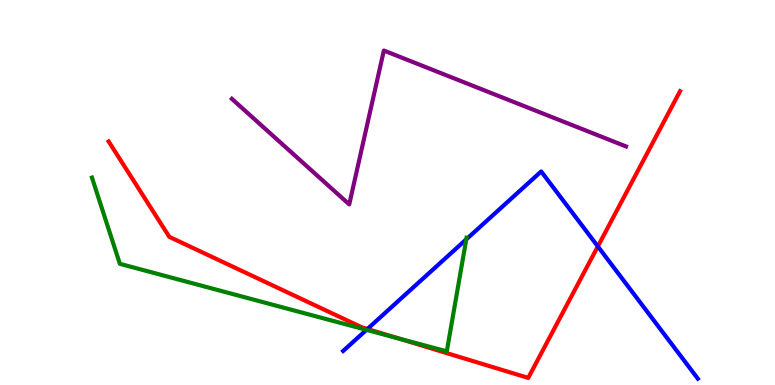[{'lines': ['blue', 'red'], 'intersections': [{'x': 4.74, 'y': 1.46}, {'x': 7.71, 'y': 3.6}]}, {'lines': ['green', 'red'], 'intersections': [{'x': 5.14, 'y': 1.21}]}, {'lines': ['purple', 'red'], 'intersections': []}, {'lines': ['blue', 'green'], 'intersections': [{'x': 4.73, 'y': 1.43}, {'x': 6.02, 'y': 3.78}]}, {'lines': ['blue', 'purple'], 'intersections': []}, {'lines': ['green', 'purple'], 'intersections': []}]